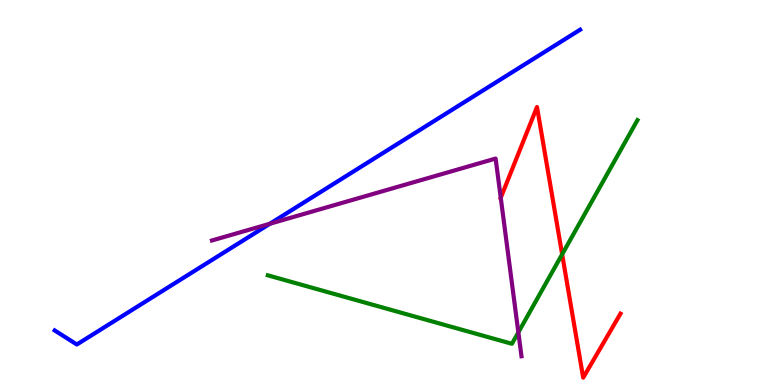[{'lines': ['blue', 'red'], 'intersections': []}, {'lines': ['green', 'red'], 'intersections': [{'x': 7.25, 'y': 3.39}]}, {'lines': ['purple', 'red'], 'intersections': [{'x': 6.46, 'y': 4.86}]}, {'lines': ['blue', 'green'], 'intersections': []}, {'lines': ['blue', 'purple'], 'intersections': [{'x': 3.48, 'y': 4.19}]}, {'lines': ['green', 'purple'], 'intersections': [{'x': 6.69, 'y': 1.37}]}]